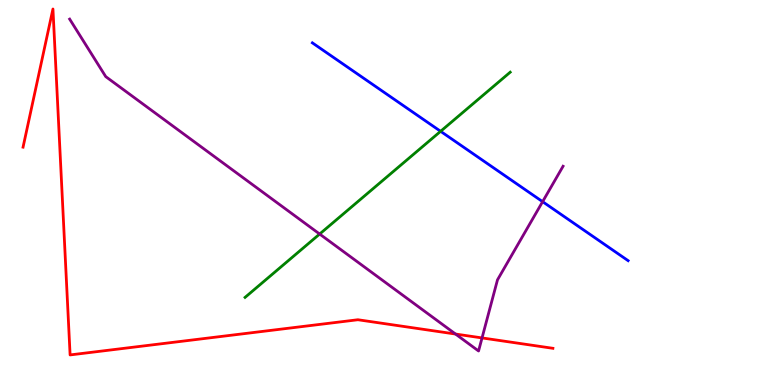[{'lines': ['blue', 'red'], 'intersections': []}, {'lines': ['green', 'red'], 'intersections': []}, {'lines': ['purple', 'red'], 'intersections': [{'x': 5.88, 'y': 1.32}, {'x': 6.22, 'y': 1.22}]}, {'lines': ['blue', 'green'], 'intersections': [{'x': 5.69, 'y': 6.59}]}, {'lines': ['blue', 'purple'], 'intersections': [{'x': 7.0, 'y': 4.76}]}, {'lines': ['green', 'purple'], 'intersections': [{'x': 4.12, 'y': 3.92}]}]